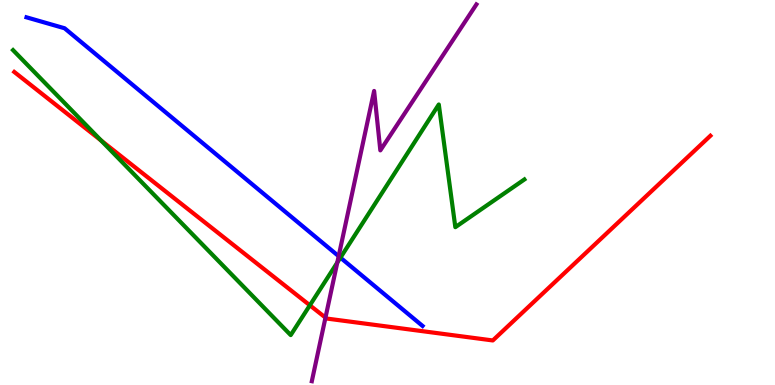[{'lines': ['blue', 'red'], 'intersections': []}, {'lines': ['green', 'red'], 'intersections': [{'x': 1.3, 'y': 6.35}, {'x': 4.0, 'y': 2.07}]}, {'lines': ['purple', 'red'], 'intersections': [{'x': 4.2, 'y': 1.75}]}, {'lines': ['blue', 'green'], 'intersections': [{'x': 4.39, 'y': 3.31}]}, {'lines': ['blue', 'purple'], 'intersections': [{'x': 4.37, 'y': 3.35}]}, {'lines': ['green', 'purple'], 'intersections': [{'x': 4.35, 'y': 3.18}]}]